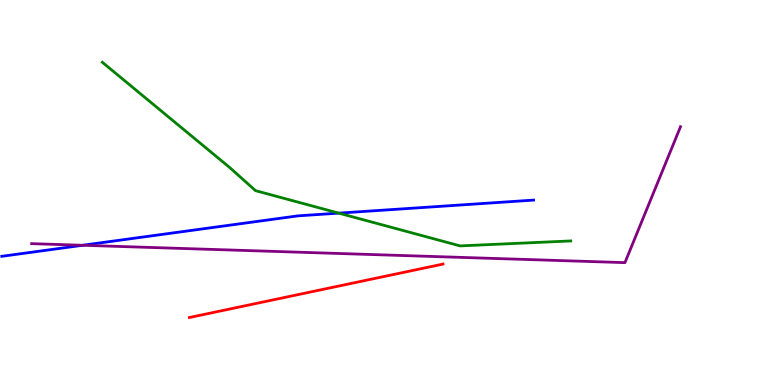[{'lines': ['blue', 'red'], 'intersections': []}, {'lines': ['green', 'red'], 'intersections': []}, {'lines': ['purple', 'red'], 'intersections': []}, {'lines': ['blue', 'green'], 'intersections': [{'x': 4.37, 'y': 4.46}]}, {'lines': ['blue', 'purple'], 'intersections': [{'x': 1.07, 'y': 3.63}]}, {'lines': ['green', 'purple'], 'intersections': []}]